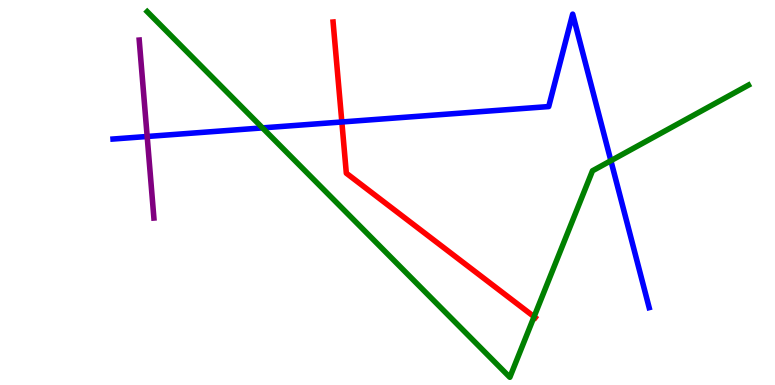[{'lines': ['blue', 'red'], 'intersections': [{'x': 4.41, 'y': 6.83}]}, {'lines': ['green', 'red'], 'intersections': [{'x': 6.89, 'y': 1.77}]}, {'lines': ['purple', 'red'], 'intersections': []}, {'lines': ['blue', 'green'], 'intersections': [{'x': 3.39, 'y': 6.68}, {'x': 7.88, 'y': 5.83}]}, {'lines': ['blue', 'purple'], 'intersections': [{'x': 1.9, 'y': 6.45}]}, {'lines': ['green', 'purple'], 'intersections': []}]